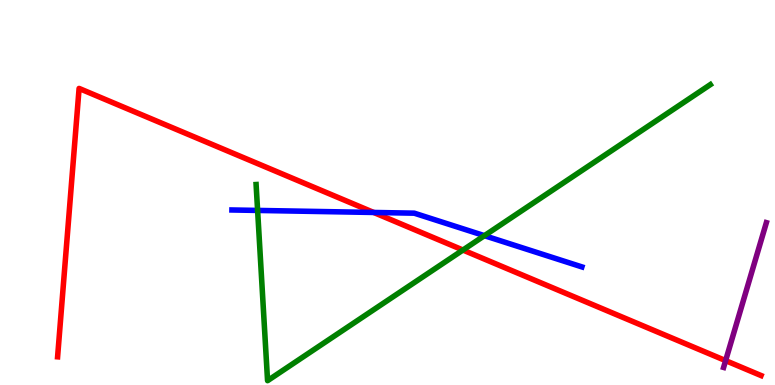[{'lines': ['blue', 'red'], 'intersections': [{'x': 4.82, 'y': 4.48}]}, {'lines': ['green', 'red'], 'intersections': [{'x': 5.97, 'y': 3.51}]}, {'lines': ['purple', 'red'], 'intersections': [{'x': 9.36, 'y': 0.633}]}, {'lines': ['blue', 'green'], 'intersections': [{'x': 3.32, 'y': 4.53}, {'x': 6.25, 'y': 3.88}]}, {'lines': ['blue', 'purple'], 'intersections': []}, {'lines': ['green', 'purple'], 'intersections': []}]